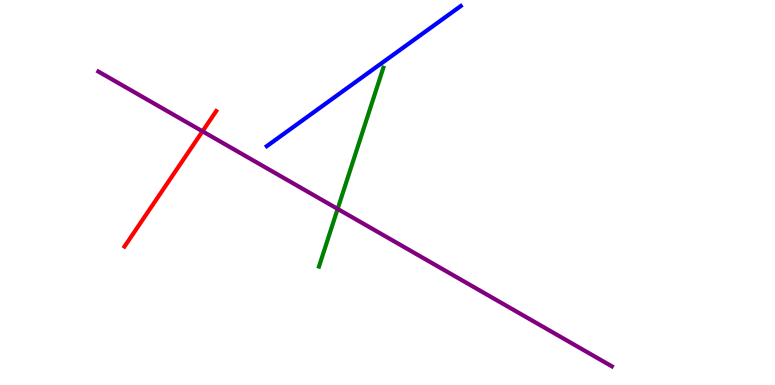[{'lines': ['blue', 'red'], 'intersections': []}, {'lines': ['green', 'red'], 'intersections': []}, {'lines': ['purple', 'red'], 'intersections': [{'x': 2.61, 'y': 6.59}]}, {'lines': ['blue', 'green'], 'intersections': []}, {'lines': ['blue', 'purple'], 'intersections': []}, {'lines': ['green', 'purple'], 'intersections': [{'x': 4.36, 'y': 4.57}]}]